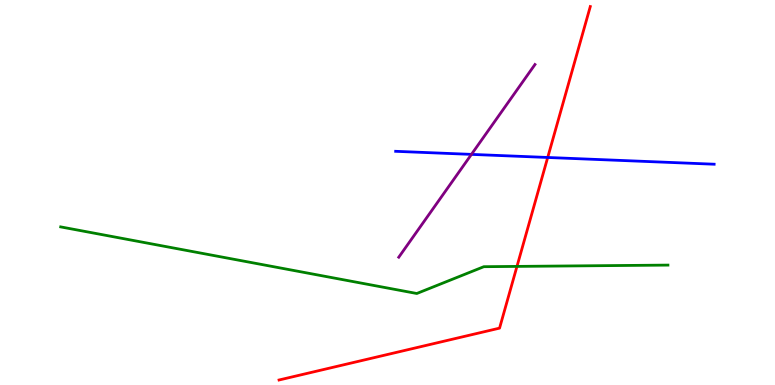[{'lines': ['blue', 'red'], 'intersections': [{'x': 7.07, 'y': 5.91}]}, {'lines': ['green', 'red'], 'intersections': [{'x': 6.67, 'y': 3.08}]}, {'lines': ['purple', 'red'], 'intersections': []}, {'lines': ['blue', 'green'], 'intersections': []}, {'lines': ['blue', 'purple'], 'intersections': [{'x': 6.08, 'y': 5.99}]}, {'lines': ['green', 'purple'], 'intersections': []}]